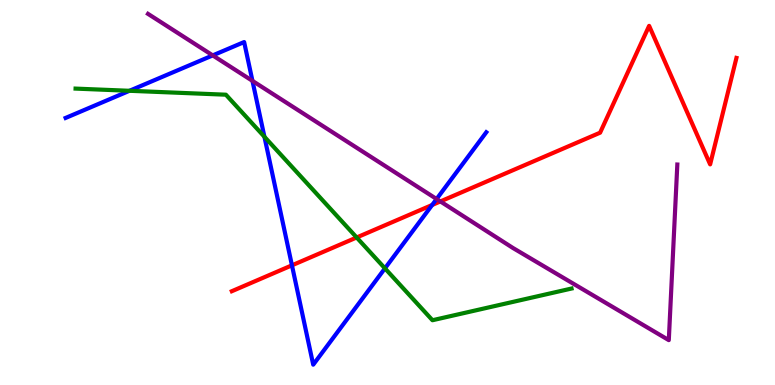[{'lines': ['blue', 'red'], 'intersections': [{'x': 3.77, 'y': 3.11}, {'x': 5.58, 'y': 4.68}]}, {'lines': ['green', 'red'], 'intersections': [{'x': 4.6, 'y': 3.83}]}, {'lines': ['purple', 'red'], 'intersections': [{'x': 5.68, 'y': 4.77}]}, {'lines': ['blue', 'green'], 'intersections': [{'x': 1.67, 'y': 7.64}, {'x': 3.41, 'y': 6.45}, {'x': 4.97, 'y': 3.03}]}, {'lines': ['blue', 'purple'], 'intersections': [{'x': 2.74, 'y': 8.56}, {'x': 3.26, 'y': 7.9}, {'x': 5.63, 'y': 4.83}]}, {'lines': ['green', 'purple'], 'intersections': []}]